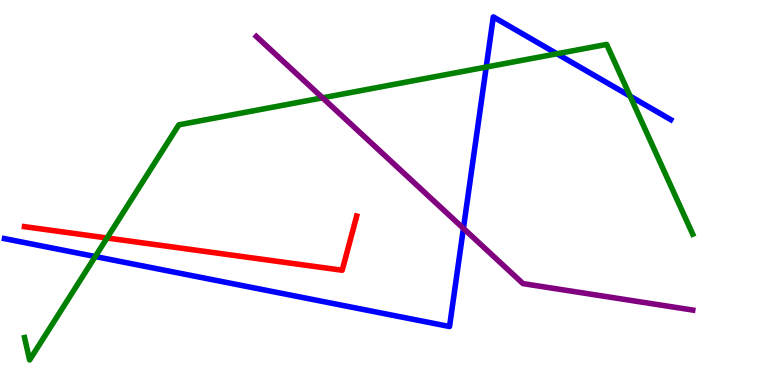[{'lines': ['blue', 'red'], 'intersections': []}, {'lines': ['green', 'red'], 'intersections': [{'x': 1.38, 'y': 3.82}]}, {'lines': ['purple', 'red'], 'intersections': []}, {'lines': ['blue', 'green'], 'intersections': [{'x': 1.23, 'y': 3.34}, {'x': 6.27, 'y': 8.26}, {'x': 7.19, 'y': 8.6}, {'x': 8.13, 'y': 7.5}]}, {'lines': ['blue', 'purple'], 'intersections': [{'x': 5.98, 'y': 4.07}]}, {'lines': ['green', 'purple'], 'intersections': [{'x': 4.16, 'y': 7.46}]}]